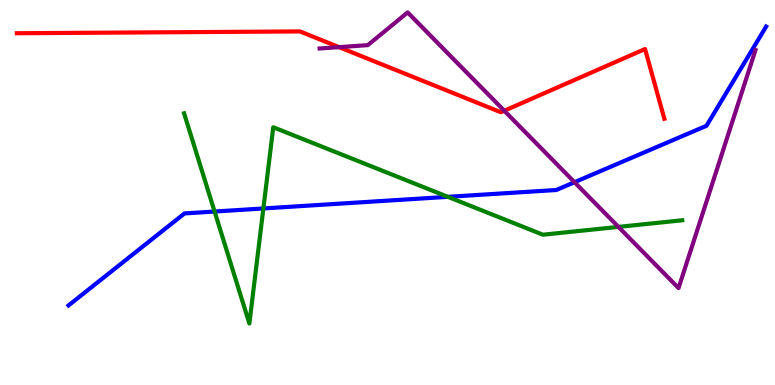[{'lines': ['blue', 'red'], 'intersections': []}, {'lines': ['green', 'red'], 'intersections': []}, {'lines': ['purple', 'red'], 'intersections': [{'x': 4.37, 'y': 8.78}, {'x': 6.51, 'y': 7.12}]}, {'lines': ['blue', 'green'], 'intersections': [{'x': 2.77, 'y': 4.51}, {'x': 3.4, 'y': 4.59}, {'x': 5.78, 'y': 4.89}]}, {'lines': ['blue', 'purple'], 'intersections': [{'x': 7.41, 'y': 5.27}]}, {'lines': ['green', 'purple'], 'intersections': [{'x': 7.98, 'y': 4.11}]}]